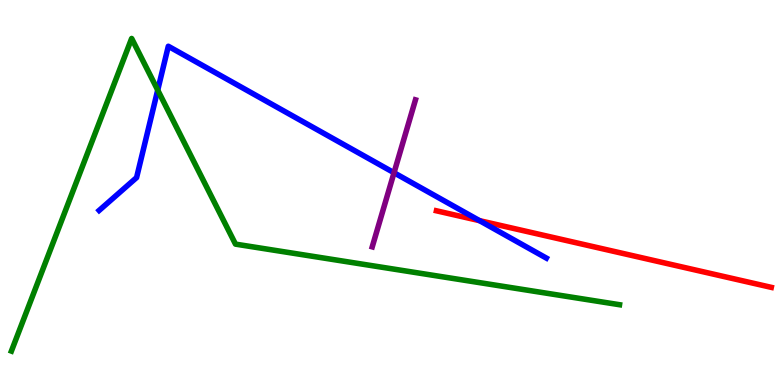[{'lines': ['blue', 'red'], 'intersections': [{'x': 6.19, 'y': 4.27}]}, {'lines': ['green', 'red'], 'intersections': []}, {'lines': ['purple', 'red'], 'intersections': []}, {'lines': ['blue', 'green'], 'intersections': [{'x': 2.04, 'y': 7.66}]}, {'lines': ['blue', 'purple'], 'intersections': [{'x': 5.08, 'y': 5.51}]}, {'lines': ['green', 'purple'], 'intersections': []}]